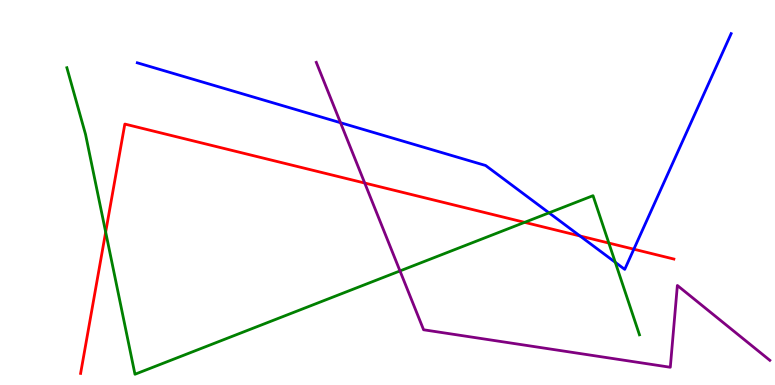[{'lines': ['blue', 'red'], 'intersections': [{'x': 7.48, 'y': 3.87}, {'x': 8.18, 'y': 3.53}]}, {'lines': ['green', 'red'], 'intersections': [{'x': 1.36, 'y': 3.97}, {'x': 6.77, 'y': 4.22}, {'x': 7.86, 'y': 3.69}]}, {'lines': ['purple', 'red'], 'intersections': [{'x': 4.71, 'y': 5.25}]}, {'lines': ['blue', 'green'], 'intersections': [{'x': 7.08, 'y': 4.47}, {'x': 7.94, 'y': 3.19}]}, {'lines': ['blue', 'purple'], 'intersections': [{'x': 4.39, 'y': 6.81}]}, {'lines': ['green', 'purple'], 'intersections': [{'x': 5.16, 'y': 2.96}]}]